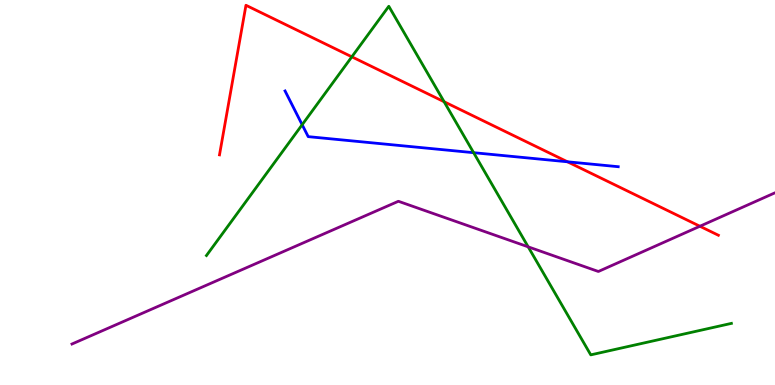[{'lines': ['blue', 'red'], 'intersections': [{'x': 7.32, 'y': 5.8}]}, {'lines': ['green', 'red'], 'intersections': [{'x': 4.54, 'y': 8.52}, {'x': 5.73, 'y': 7.36}]}, {'lines': ['purple', 'red'], 'intersections': [{'x': 9.03, 'y': 4.12}]}, {'lines': ['blue', 'green'], 'intersections': [{'x': 3.9, 'y': 6.76}, {'x': 6.11, 'y': 6.03}]}, {'lines': ['blue', 'purple'], 'intersections': []}, {'lines': ['green', 'purple'], 'intersections': [{'x': 6.82, 'y': 3.59}]}]